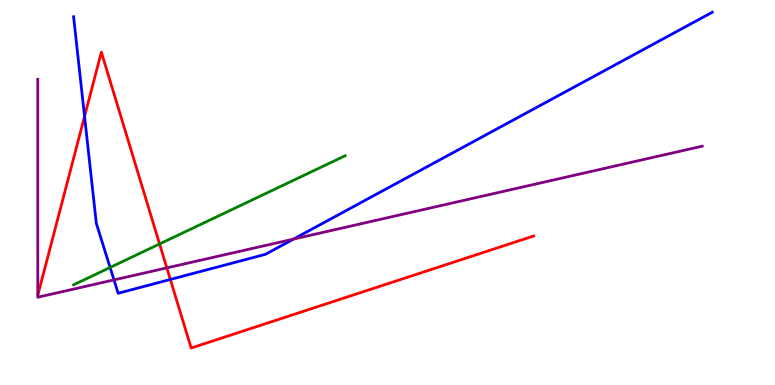[{'lines': ['blue', 'red'], 'intersections': [{'x': 1.09, 'y': 6.98}, {'x': 2.2, 'y': 2.74}]}, {'lines': ['green', 'red'], 'intersections': [{'x': 2.06, 'y': 3.66}]}, {'lines': ['purple', 'red'], 'intersections': [{'x': 2.15, 'y': 3.04}]}, {'lines': ['blue', 'green'], 'intersections': [{'x': 1.42, 'y': 3.05}]}, {'lines': ['blue', 'purple'], 'intersections': [{'x': 1.47, 'y': 2.73}, {'x': 3.79, 'y': 3.79}]}, {'lines': ['green', 'purple'], 'intersections': []}]